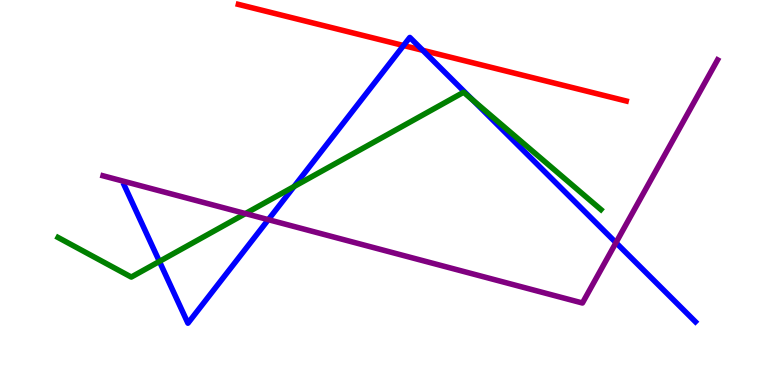[{'lines': ['blue', 'red'], 'intersections': [{'x': 5.21, 'y': 8.82}, {'x': 5.46, 'y': 8.69}]}, {'lines': ['green', 'red'], 'intersections': []}, {'lines': ['purple', 'red'], 'intersections': []}, {'lines': ['blue', 'green'], 'intersections': [{'x': 2.06, 'y': 3.21}, {'x': 3.79, 'y': 5.15}, {'x': 6.1, 'y': 7.4}]}, {'lines': ['blue', 'purple'], 'intersections': [{'x': 3.46, 'y': 4.29}, {'x': 7.95, 'y': 3.7}]}, {'lines': ['green', 'purple'], 'intersections': [{'x': 3.17, 'y': 4.45}]}]